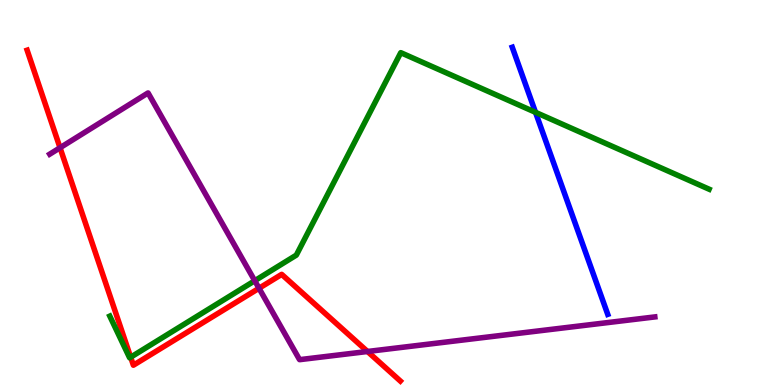[{'lines': ['blue', 'red'], 'intersections': []}, {'lines': ['green', 'red'], 'intersections': [{'x': 1.69, 'y': 0.722}]}, {'lines': ['purple', 'red'], 'intersections': [{'x': 0.775, 'y': 6.16}, {'x': 3.34, 'y': 2.51}, {'x': 4.74, 'y': 0.87}]}, {'lines': ['blue', 'green'], 'intersections': [{'x': 6.91, 'y': 7.08}]}, {'lines': ['blue', 'purple'], 'intersections': []}, {'lines': ['green', 'purple'], 'intersections': [{'x': 3.29, 'y': 2.71}]}]